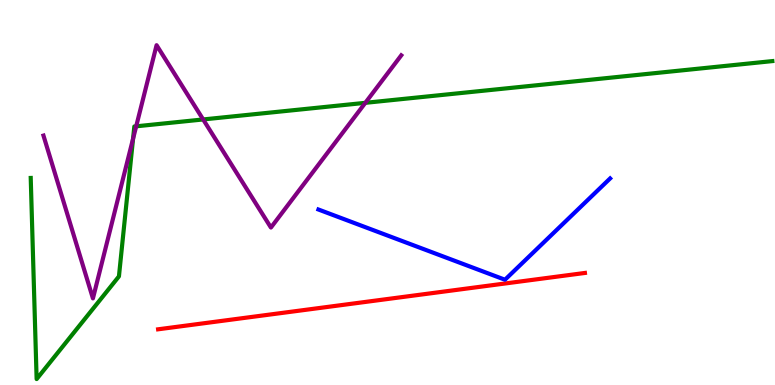[{'lines': ['blue', 'red'], 'intersections': []}, {'lines': ['green', 'red'], 'intersections': []}, {'lines': ['purple', 'red'], 'intersections': []}, {'lines': ['blue', 'green'], 'intersections': []}, {'lines': ['blue', 'purple'], 'intersections': []}, {'lines': ['green', 'purple'], 'intersections': [{'x': 1.72, 'y': 6.4}, {'x': 1.76, 'y': 6.72}, {'x': 2.62, 'y': 6.9}, {'x': 4.71, 'y': 7.33}]}]